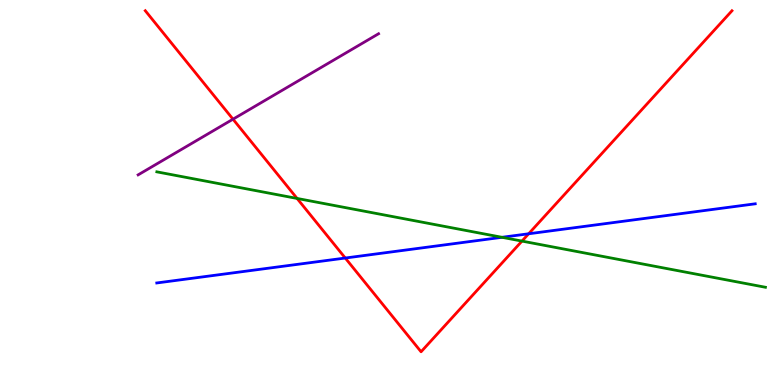[{'lines': ['blue', 'red'], 'intersections': [{'x': 4.46, 'y': 3.3}, {'x': 6.82, 'y': 3.93}]}, {'lines': ['green', 'red'], 'intersections': [{'x': 3.83, 'y': 4.85}, {'x': 6.74, 'y': 3.74}]}, {'lines': ['purple', 'red'], 'intersections': [{'x': 3.01, 'y': 6.9}]}, {'lines': ['blue', 'green'], 'intersections': [{'x': 6.48, 'y': 3.84}]}, {'lines': ['blue', 'purple'], 'intersections': []}, {'lines': ['green', 'purple'], 'intersections': []}]